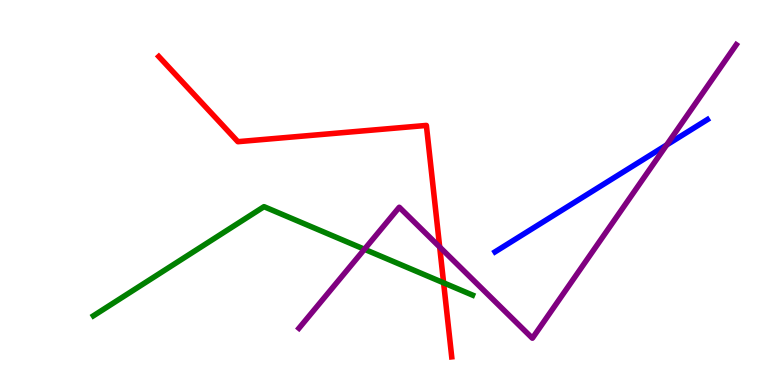[{'lines': ['blue', 'red'], 'intersections': []}, {'lines': ['green', 'red'], 'intersections': [{'x': 5.72, 'y': 2.65}]}, {'lines': ['purple', 'red'], 'intersections': [{'x': 5.67, 'y': 3.58}]}, {'lines': ['blue', 'green'], 'intersections': []}, {'lines': ['blue', 'purple'], 'intersections': [{'x': 8.6, 'y': 6.23}]}, {'lines': ['green', 'purple'], 'intersections': [{'x': 4.7, 'y': 3.53}]}]